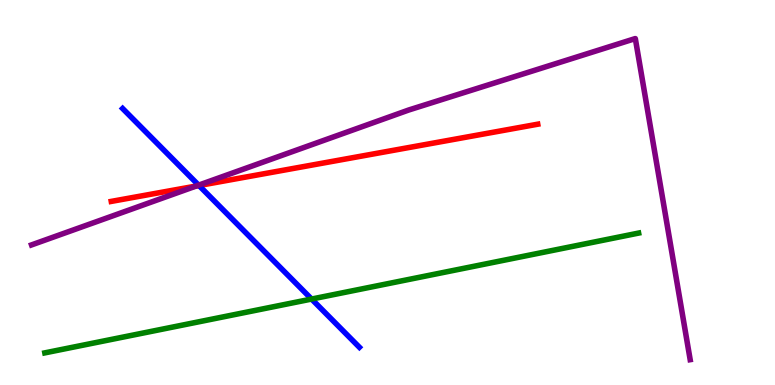[{'lines': ['blue', 'red'], 'intersections': [{'x': 2.57, 'y': 5.18}]}, {'lines': ['green', 'red'], 'intersections': []}, {'lines': ['purple', 'red'], 'intersections': [{'x': 2.53, 'y': 5.17}]}, {'lines': ['blue', 'green'], 'intersections': [{'x': 4.02, 'y': 2.23}]}, {'lines': ['blue', 'purple'], 'intersections': [{'x': 2.56, 'y': 5.19}]}, {'lines': ['green', 'purple'], 'intersections': []}]